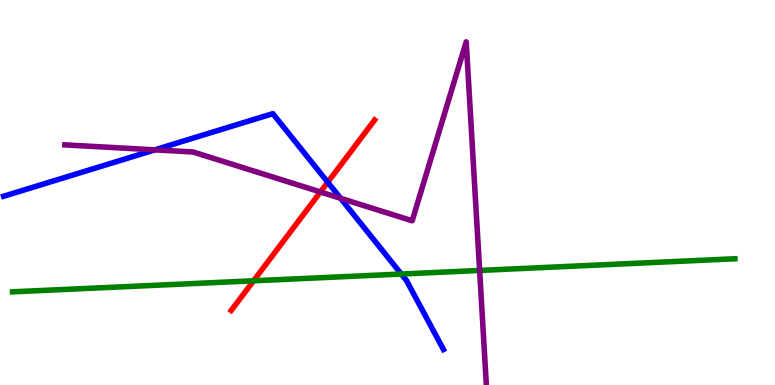[{'lines': ['blue', 'red'], 'intersections': [{'x': 4.23, 'y': 5.27}]}, {'lines': ['green', 'red'], 'intersections': [{'x': 3.27, 'y': 2.71}]}, {'lines': ['purple', 'red'], 'intersections': [{'x': 4.13, 'y': 5.01}]}, {'lines': ['blue', 'green'], 'intersections': [{'x': 5.18, 'y': 2.88}]}, {'lines': ['blue', 'purple'], 'intersections': [{'x': 2.0, 'y': 6.11}, {'x': 4.4, 'y': 4.85}]}, {'lines': ['green', 'purple'], 'intersections': [{'x': 6.19, 'y': 2.98}]}]